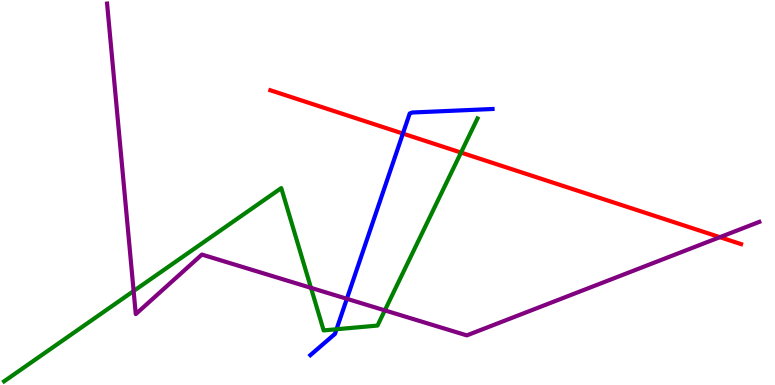[{'lines': ['blue', 'red'], 'intersections': [{'x': 5.2, 'y': 6.53}]}, {'lines': ['green', 'red'], 'intersections': [{'x': 5.95, 'y': 6.04}]}, {'lines': ['purple', 'red'], 'intersections': [{'x': 9.29, 'y': 3.84}]}, {'lines': ['blue', 'green'], 'intersections': [{'x': 4.34, 'y': 1.45}]}, {'lines': ['blue', 'purple'], 'intersections': [{'x': 4.48, 'y': 2.24}]}, {'lines': ['green', 'purple'], 'intersections': [{'x': 1.72, 'y': 2.44}, {'x': 4.01, 'y': 2.52}, {'x': 4.97, 'y': 1.94}]}]